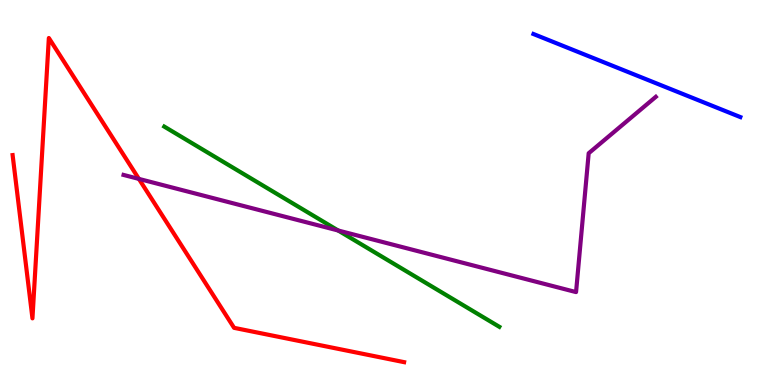[{'lines': ['blue', 'red'], 'intersections': []}, {'lines': ['green', 'red'], 'intersections': []}, {'lines': ['purple', 'red'], 'intersections': [{'x': 1.79, 'y': 5.35}]}, {'lines': ['blue', 'green'], 'intersections': []}, {'lines': ['blue', 'purple'], 'intersections': []}, {'lines': ['green', 'purple'], 'intersections': [{'x': 4.36, 'y': 4.01}]}]